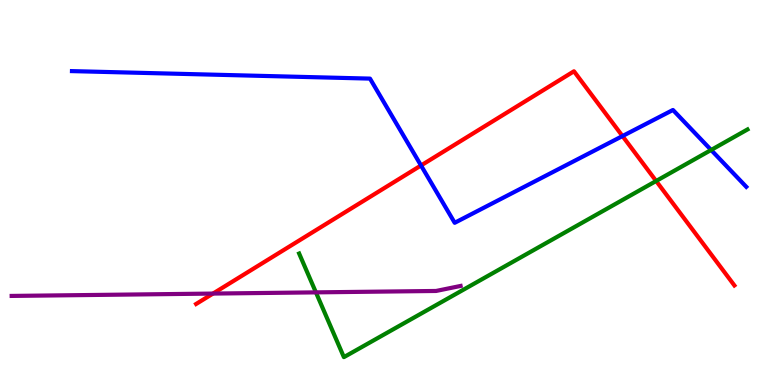[{'lines': ['blue', 'red'], 'intersections': [{'x': 5.43, 'y': 5.7}, {'x': 8.03, 'y': 6.47}]}, {'lines': ['green', 'red'], 'intersections': [{'x': 8.47, 'y': 5.3}]}, {'lines': ['purple', 'red'], 'intersections': [{'x': 2.75, 'y': 2.37}]}, {'lines': ['blue', 'green'], 'intersections': [{'x': 9.18, 'y': 6.1}]}, {'lines': ['blue', 'purple'], 'intersections': []}, {'lines': ['green', 'purple'], 'intersections': [{'x': 4.08, 'y': 2.41}]}]